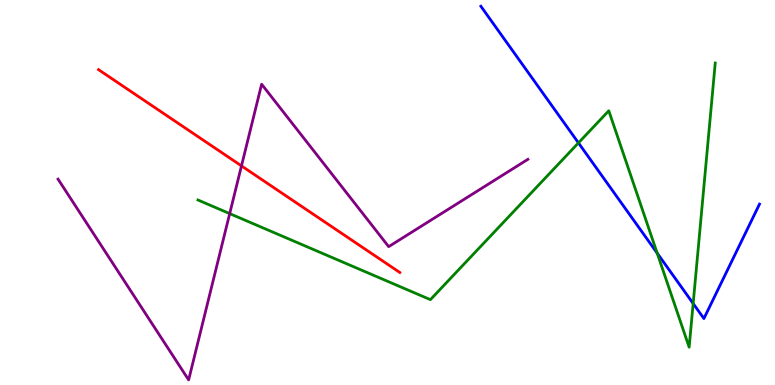[{'lines': ['blue', 'red'], 'intersections': []}, {'lines': ['green', 'red'], 'intersections': []}, {'lines': ['purple', 'red'], 'intersections': [{'x': 3.12, 'y': 5.69}]}, {'lines': ['blue', 'green'], 'intersections': [{'x': 7.46, 'y': 6.29}, {'x': 8.48, 'y': 3.43}, {'x': 8.94, 'y': 2.12}]}, {'lines': ['blue', 'purple'], 'intersections': []}, {'lines': ['green', 'purple'], 'intersections': [{'x': 2.96, 'y': 4.45}]}]